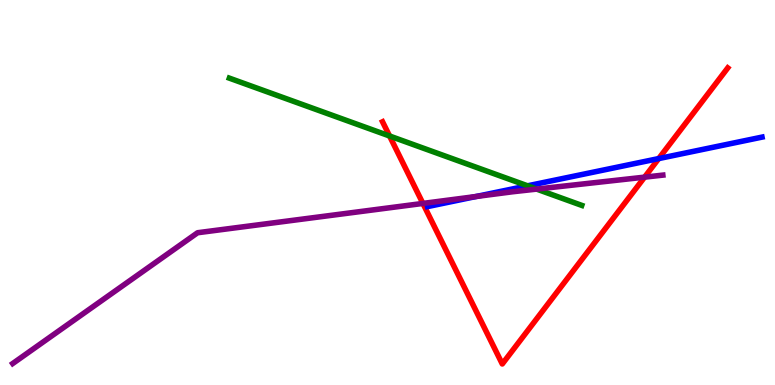[{'lines': ['blue', 'red'], 'intersections': [{'x': 8.5, 'y': 5.88}]}, {'lines': ['green', 'red'], 'intersections': [{'x': 5.03, 'y': 6.47}]}, {'lines': ['purple', 'red'], 'intersections': [{'x': 5.46, 'y': 4.72}, {'x': 8.32, 'y': 5.4}]}, {'lines': ['blue', 'green'], 'intersections': [{'x': 6.81, 'y': 5.17}]}, {'lines': ['blue', 'purple'], 'intersections': [{'x': 6.14, 'y': 4.9}]}, {'lines': ['green', 'purple'], 'intersections': [{'x': 6.92, 'y': 5.09}]}]